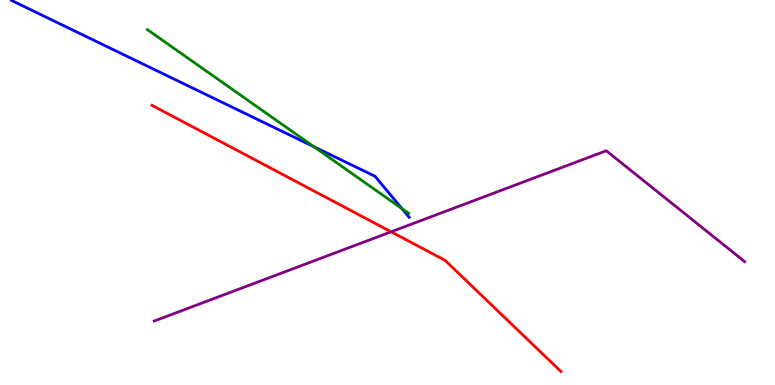[{'lines': ['blue', 'red'], 'intersections': []}, {'lines': ['green', 'red'], 'intersections': []}, {'lines': ['purple', 'red'], 'intersections': [{'x': 5.05, 'y': 3.98}]}, {'lines': ['blue', 'green'], 'intersections': [{'x': 4.05, 'y': 6.19}, {'x': 5.19, 'y': 4.58}]}, {'lines': ['blue', 'purple'], 'intersections': []}, {'lines': ['green', 'purple'], 'intersections': []}]